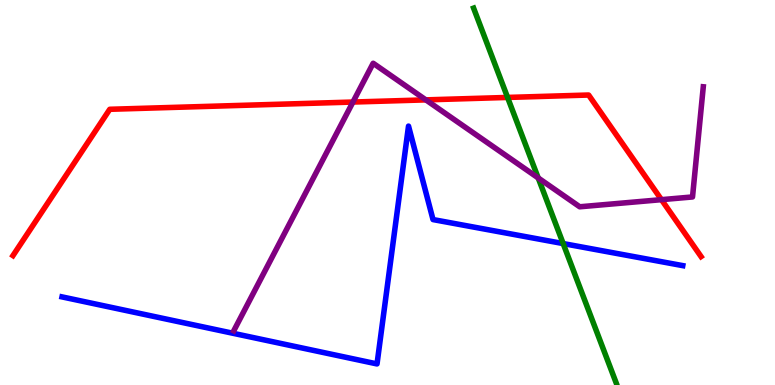[{'lines': ['blue', 'red'], 'intersections': []}, {'lines': ['green', 'red'], 'intersections': [{'x': 6.55, 'y': 7.47}]}, {'lines': ['purple', 'red'], 'intersections': [{'x': 4.55, 'y': 7.35}, {'x': 5.49, 'y': 7.41}, {'x': 8.53, 'y': 4.81}]}, {'lines': ['blue', 'green'], 'intersections': [{'x': 7.27, 'y': 3.67}]}, {'lines': ['blue', 'purple'], 'intersections': []}, {'lines': ['green', 'purple'], 'intersections': [{'x': 6.94, 'y': 5.38}]}]